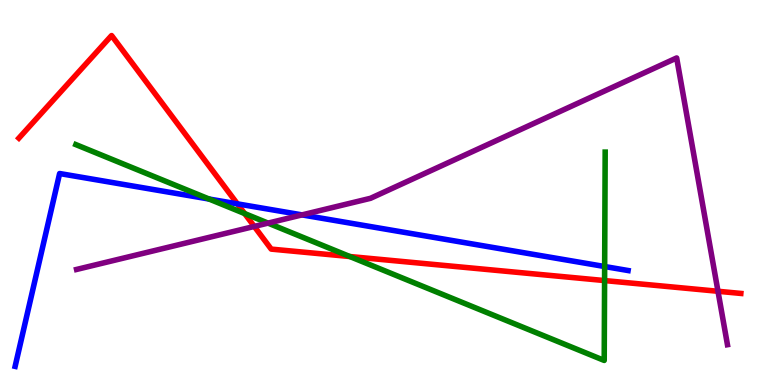[{'lines': ['blue', 'red'], 'intersections': [{'x': 3.06, 'y': 4.7}]}, {'lines': ['green', 'red'], 'intersections': [{'x': 3.16, 'y': 4.45}, {'x': 4.51, 'y': 3.34}, {'x': 7.8, 'y': 2.71}]}, {'lines': ['purple', 'red'], 'intersections': [{'x': 3.28, 'y': 4.12}, {'x': 9.26, 'y': 2.43}]}, {'lines': ['blue', 'green'], 'intersections': [{'x': 2.7, 'y': 4.83}, {'x': 7.8, 'y': 3.08}]}, {'lines': ['blue', 'purple'], 'intersections': [{'x': 3.9, 'y': 4.42}]}, {'lines': ['green', 'purple'], 'intersections': [{'x': 3.46, 'y': 4.2}]}]